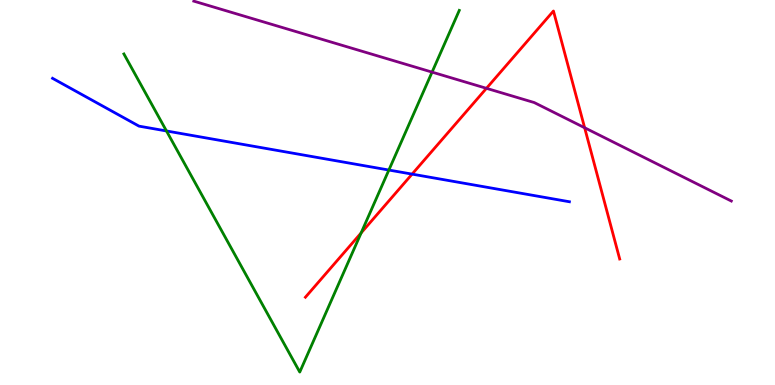[{'lines': ['blue', 'red'], 'intersections': [{'x': 5.32, 'y': 5.48}]}, {'lines': ['green', 'red'], 'intersections': [{'x': 4.66, 'y': 3.95}]}, {'lines': ['purple', 'red'], 'intersections': [{'x': 6.28, 'y': 7.71}, {'x': 7.54, 'y': 6.68}]}, {'lines': ['blue', 'green'], 'intersections': [{'x': 2.15, 'y': 6.6}, {'x': 5.02, 'y': 5.58}]}, {'lines': ['blue', 'purple'], 'intersections': []}, {'lines': ['green', 'purple'], 'intersections': [{'x': 5.58, 'y': 8.13}]}]